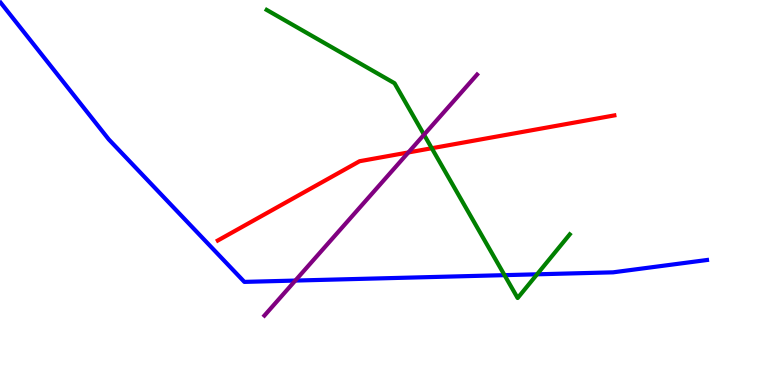[{'lines': ['blue', 'red'], 'intersections': []}, {'lines': ['green', 'red'], 'intersections': [{'x': 5.57, 'y': 6.15}]}, {'lines': ['purple', 'red'], 'intersections': [{'x': 5.27, 'y': 6.04}]}, {'lines': ['blue', 'green'], 'intersections': [{'x': 6.51, 'y': 2.85}, {'x': 6.93, 'y': 2.88}]}, {'lines': ['blue', 'purple'], 'intersections': [{'x': 3.81, 'y': 2.71}]}, {'lines': ['green', 'purple'], 'intersections': [{'x': 5.47, 'y': 6.5}]}]